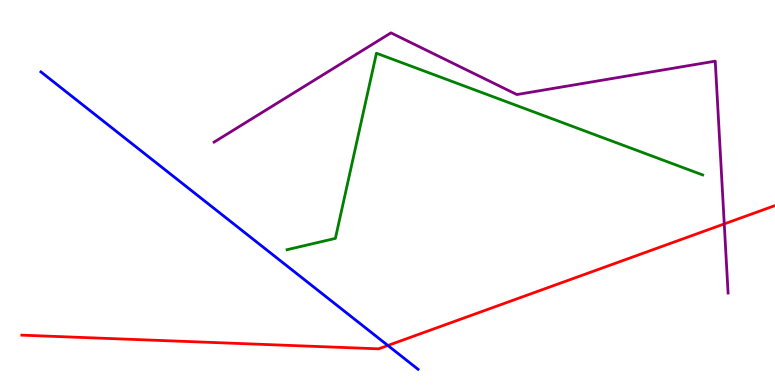[{'lines': ['blue', 'red'], 'intersections': [{'x': 5.0, 'y': 1.03}]}, {'lines': ['green', 'red'], 'intersections': []}, {'lines': ['purple', 'red'], 'intersections': [{'x': 9.35, 'y': 4.18}]}, {'lines': ['blue', 'green'], 'intersections': []}, {'lines': ['blue', 'purple'], 'intersections': []}, {'lines': ['green', 'purple'], 'intersections': []}]